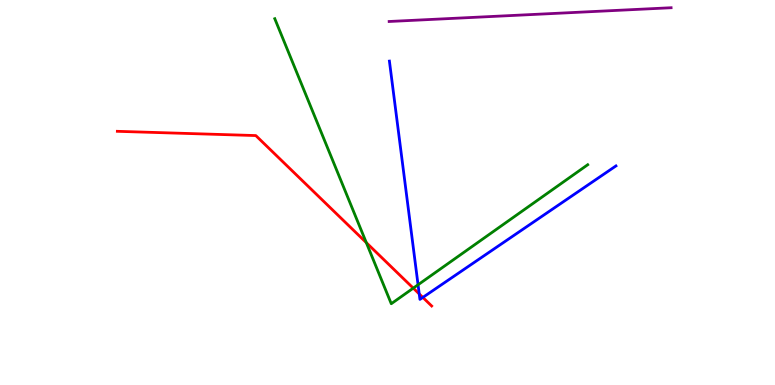[{'lines': ['blue', 'red'], 'intersections': [{'x': 5.41, 'y': 2.37}, {'x': 5.46, 'y': 2.27}]}, {'lines': ['green', 'red'], 'intersections': [{'x': 4.73, 'y': 3.7}, {'x': 5.33, 'y': 2.52}]}, {'lines': ['purple', 'red'], 'intersections': []}, {'lines': ['blue', 'green'], 'intersections': [{'x': 5.39, 'y': 2.6}]}, {'lines': ['blue', 'purple'], 'intersections': []}, {'lines': ['green', 'purple'], 'intersections': []}]